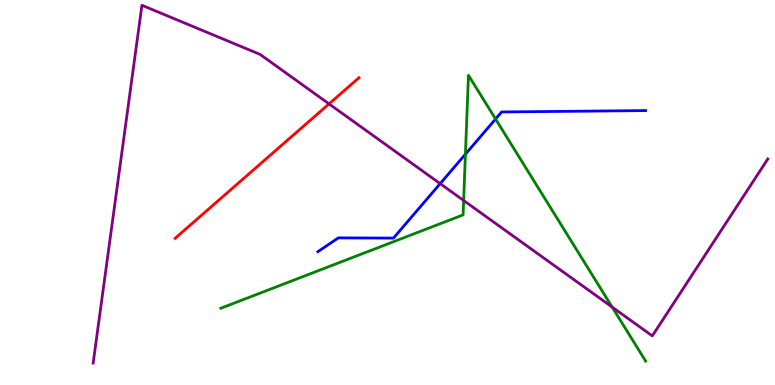[{'lines': ['blue', 'red'], 'intersections': []}, {'lines': ['green', 'red'], 'intersections': []}, {'lines': ['purple', 'red'], 'intersections': [{'x': 4.25, 'y': 7.3}]}, {'lines': ['blue', 'green'], 'intersections': [{'x': 6.01, 'y': 6.0}, {'x': 6.39, 'y': 6.91}]}, {'lines': ['blue', 'purple'], 'intersections': [{'x': 5.68, 'y': 5.23}]}, {'lines': ['green', 'purple'], 'intersections': [{'x': 5.98, 'y': 4.79}, {'x': 7.9, 'y': 2.02}]}]